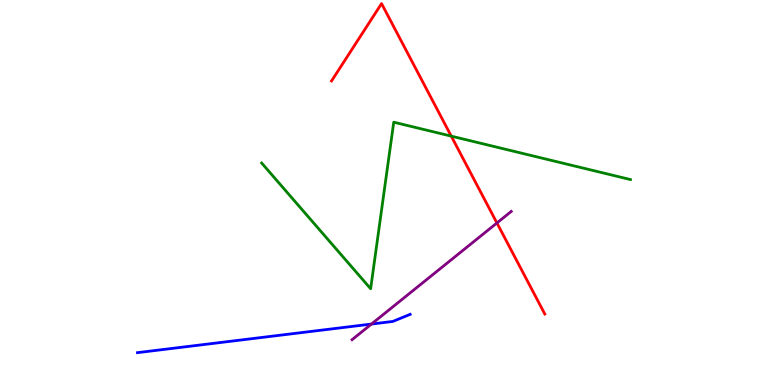[{'lines': ['blue', 'red'], 'intersections': []}, {'lines': ['green', 'red'], 'intersections': [{'x': 5.82, 'y': 6.46}]}, {'lines': ['purple', 'red'], 'intersections': [{'x': 6.41, 'y': 4.21}]}, {'lines': ['blue', 'green'], 'intersections': []}, {'lines': ['blue', 'purple'], 'intersections': [{'x': 4.79, 'y': 1.58}]}, {'lines': ['green', 'purple'], 'intersections': []}]